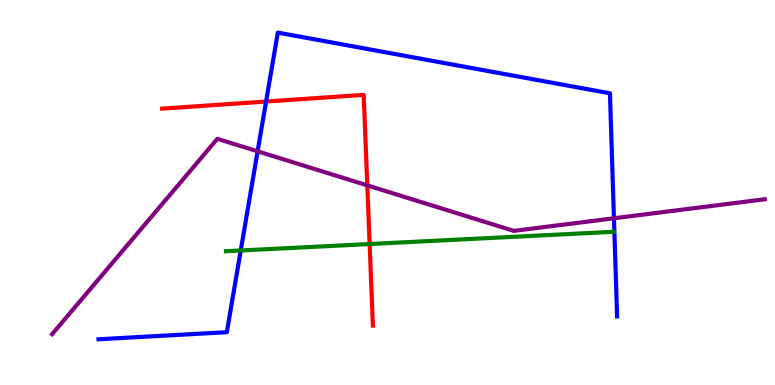[{'lines': ['blue', 'red'], 'intersections': [{'x': 3.43, 'y': 7.36}]}, {'lines': ['green', 'red'], 'intersections': [{'x': 4.77, 'y': 3.66}]}, {'lines': ['purple', 'red'], 'intersections': [{'x': 4.74, 'y': 5.19}]}, {'lines': ['blue', 'green'], 'intersections': [{'x': 3.11, 'y': 3.49}]}, {'lines': ['blue', 'purple'], 'intersections': [{'x': 3.32, 'y': 6.07}, {'x': 7.92, 'y': 4.33}]}, {'lines': ['green', 'purple'], 'intersections': []}]